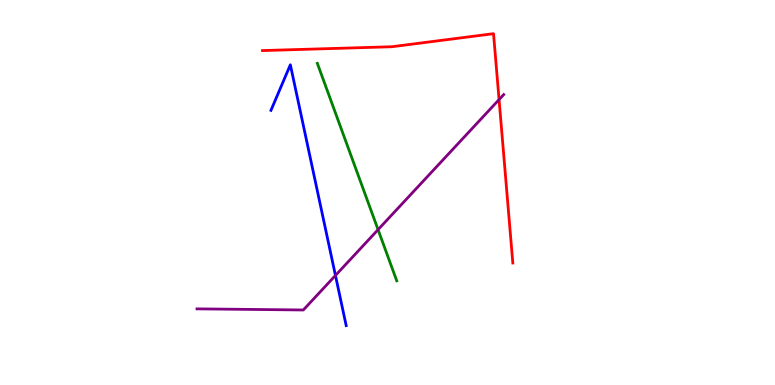[{'lines': ['blue', 'red'], 'intersections': []}, {'lines': ['green', 'red'], 'intersections': []}, {'lines': ['purple', 'red'], 'intersections': [{'x': 6.44, 'y': 7.41}]}, {'lines': ['blue', 'green'], 'intersections': []}, {'lines': ['blue', 'purple'], 'intersections': [{'x': 4.33, 'y': 2.85}]}, {'lines': ['green', 'purple'], 'intersections': [{'x': 4.88, 'y': 4.04}]}]